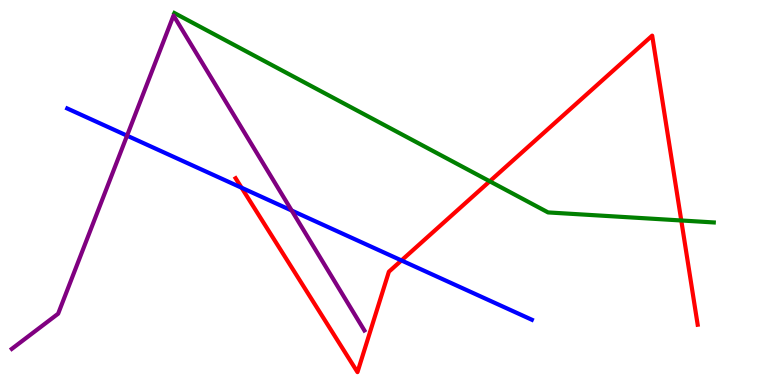[{'lines': ['blue', 'red'], 'intersections': [{'x': 3.12, 'y': 5.12}, {'x': 5.18, 'y': 3.24}]}, {'lines': ['green', 'red'], 'intersections': [{'x': 6.32, 'y': 5.29}, {'x': 8.79, 'y': 4.27}]}, {'lines': ['purple', 'red'], 'intersections': []}, {'lines': ['blue', 'green'], 'intersections': []}, {'lines': ['blue', 'purple'], 'intersections': [{'x': 1.64, 'y': 6.48}, {'x': 3.76, 'y': 4.53}]}, {'lines': ['green', 'purple'], 'intersections': []}]